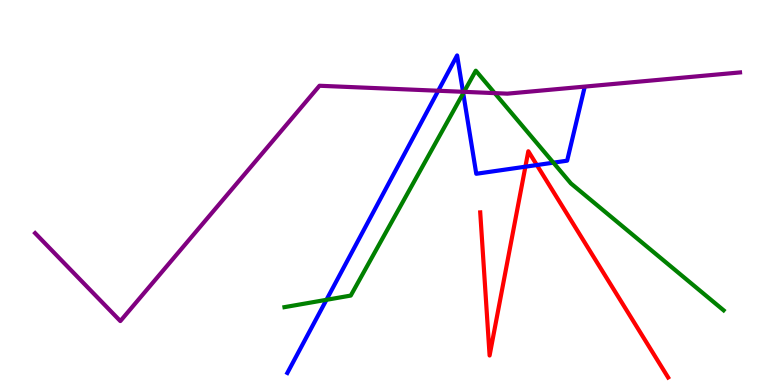[{'lines': ['blue', 'red'], 'intersections': [{'x': 6.78, 'y': 5.67}, {'x': 6.93, 'y': 5.71}]}, {'lines': ['green', 'red'], 'intersections': []}, {'lines': ['purple', 'red'], 'intersections': []}, {'lines': ['blue', 'green'], 'intersections': [{'x': 4.21, 'y': 2.21}, {'x': 5.98, 'y': 7.58}, {'x': 7.14, 'y': 5.77}]}, {'lines': ['blue', 'purple'], 'intersections': [{'x': 5.65, 'y': 7.64}, {'x': 5.97, 'y': 7.62}]}, {'lines': ['green', 'purple'], 'intersections': [{'x': 5.99, 'y': 7.61}, {'x': 6.38, 'y': 7.58}]}]